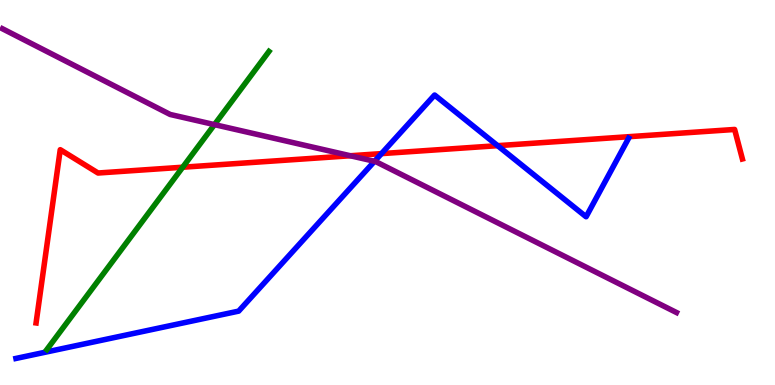[{'lines': ['blue', 'red'], 'intersections': [{'x': 4.92, 'y': 6.01}, {'x': 6.42, 'y': 6.22}]}, {'lines': ['green', 'red'], 'intersections': [{'x': 2.36, 'y': 5.66}]}, {'lines': ['purple', 'red'], 'intersections': [{'x': 4.52, 'y': 5.95}]}, {'lines': ['blue', 'green'], 'intersections': []}, {'lines': ['blue', 'purple'], 'intersections': [{'x': 4.83, 'y': 5.81}]}, {'lines': ['green', 'purple'], 'intersections': [{'x': 2.77, 'y': 6.76}]}]